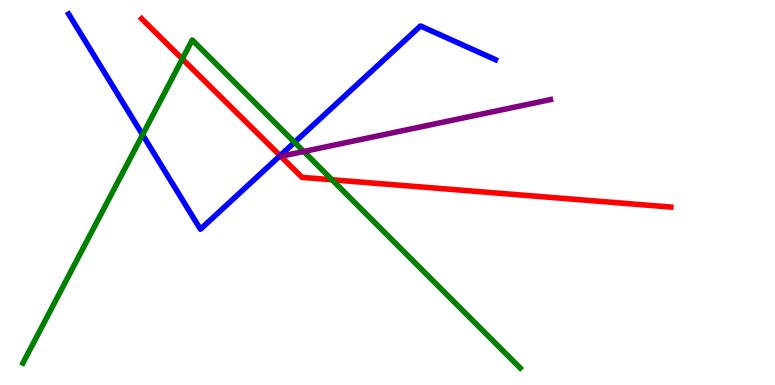[{'lines': ['blue', 'red'], 'intersections': [{'x': 3.61, 'y': 5.96}]}, {'lines': ['green', 'red'], 'intersections': [{'x': 2.35, 'y': 8.47}, {'x': 4.28, 'y': 5.33}]}, {'lines': ['purple', 'red'], 'intersections': []}, {'lines': ['blue', 'green'], 'intersections': [{'x': 1.84, 'y': 6.5}, {'x': 3.8, 'y': 6.3}]}, {'lines': ['blue', 'purple'], 'intersections': []}, {'lines': ['green', 'purple'], 'intersections': [{'x': 3.92, 'y': 6.07}]}]